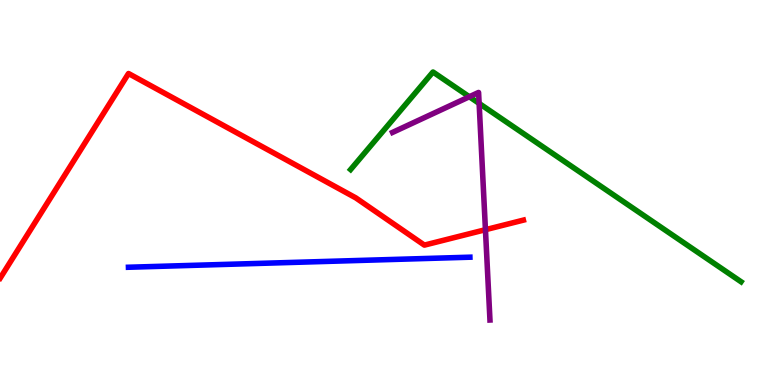[{'lines': ['blue', 'red'], 'intersections': []}, {'lines': ['green', 'red'], 'intersections': []}, {'lines': ['purple', 'red'], 'intersections': [{'x': 6.26, 'y': 4.03}]}, {'lines': ['blue', 'green'], 'intersections': []}, {'lines': ['blue', 'purple'], 'intersections': []}, {'lines': ['green', 'purple'], 'intersections': [{'x': 6.06, 'y': 7.49}, {'x': 6.18, 'y': 7.31}]}]